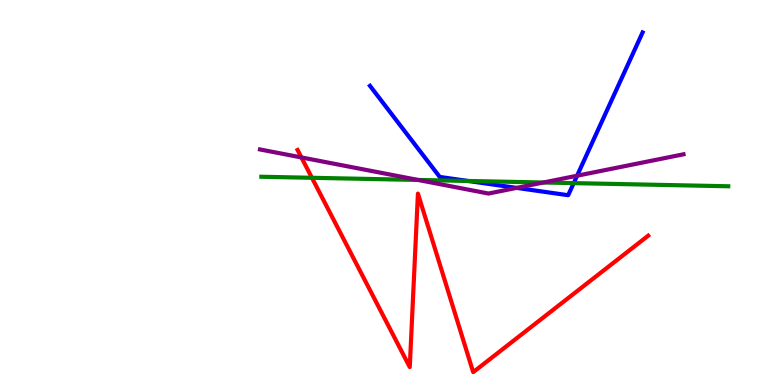[{'lines': ['blue', 'red'], 'intersections': []}, {'lines': ['green', 'red'], 'intersections': [{'x': 4.02, 'y': 5.38}]}, {'lines': ['purple', 'red'], 'intersections': [{'x': 3.89, 'y': 5.91}]}, {'lines': ['blue', 'green'], 'intersections': [{'x': 6.04, 'y': 5.3}, {'x': 7.4, 'y': 5.24}]}, {'lines': ['blue', 'purple'], 'intersections': [{'x': 6.67, 'y': 5.12}, {'x': 7.45, 'y': 5.44}]}, {'lines': ['green', 'purple'], 'intersections': [{'x': 5.39, 'y': 5.33}, {'x': 7.01, 'y': 5.26}]}]